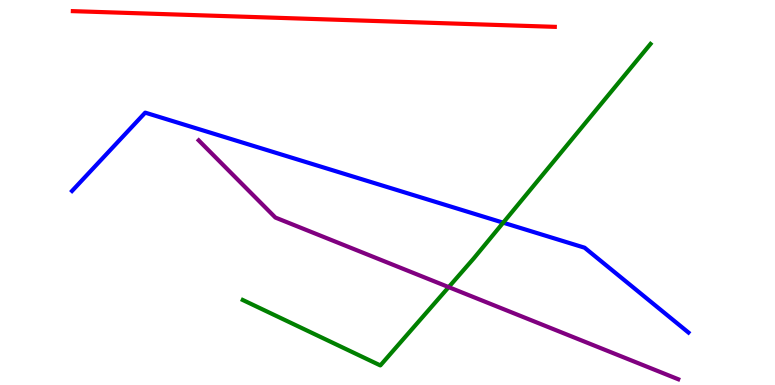[{'lines': ['blue', 'red'], 'intersections': []}, {'lines': ['green', 'red'], 'intersections': []}, {'lines': ['purple', 'red'], 'intersections': []}, {'lines': ['blue', 'green'], 'intersections': [{'x': 6.49, 'y': 4.22}]}, {'lines': ['blue', 'purple'], 'intersections': []}, {'lines': ['green', 'purple'], 'intersections': [{'x': 5.79, 'y': 2.54}]}]